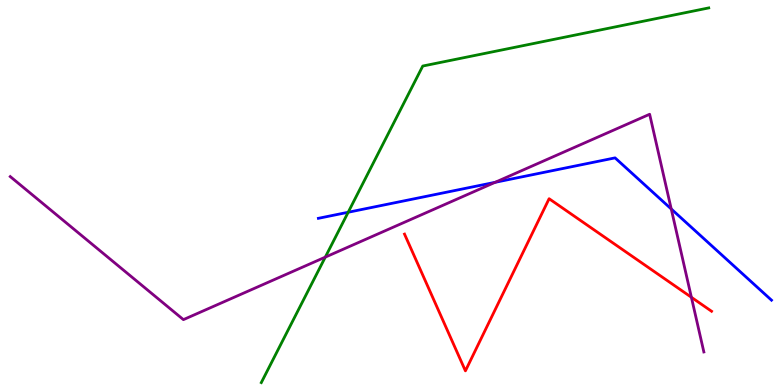[{'lines': ['blue', 'red'], 'intersections': []}, {'lines': ['green', 'red'], 'intersections': []}, {'lines': ['purple', 'red'], 'intersections': [{'x': 8.92, 'y': 2.28}]}, {'lines': ['blue', 'green'], 'intersections': [{'x': 4.49, 'y': 4.49}]}, {'lines': ['blue', 'purple'], 'intersections': [{'x': 6.39, 'y': 5.26}, {'x': 8.66, 'y': 4.57}]}, {'lines': ['green', 'purple'], 'intersections': [{'x': 4.2, 'y': 3.32}]}]